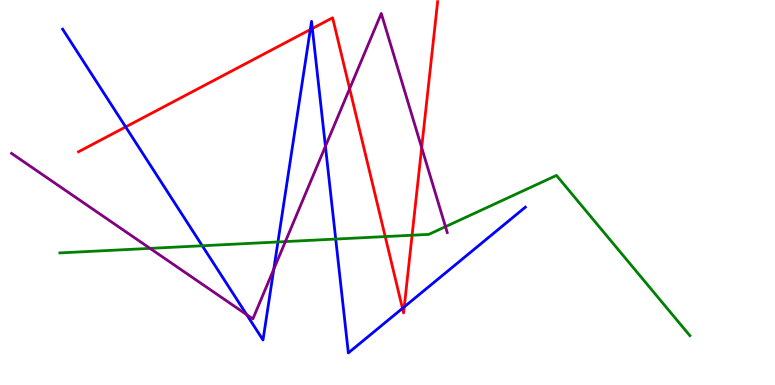[{'lines': ['blue', 'red'], 'intersections': [{'x': 1.62, 'y': 6.7}, {'x': 4.0, 'y': 9.23}, {'x': 4.03, 'y': 9.26}, {'x': 5.19, 'y': 1.99}, {'x': 5.22, 'y': 2.03}]}, {'lines': ['green', 'red'], 'intersections': [{'x': 4.97, 'y': 3.86}, {'x': 5.32, 'y': 3.89}]}, {'lines': ['purple', 'red'], 'intersections': [{'x': 4.51, 'y': 7.7}, {'x': 5.44, 'y': 6.17}]}, {'lines': ['blue', 'green'], 'intersections': [{'x': 2.61, 'y': 3.62}, {'x': 3.59, 'y': 3.72}, {'x': 4.33, 'y': 3.79}]}, {'lines': ['blue', 'purple'], 'intersections': [{'x': 3.18, 'y': 1.83}, {'x': 3.53, 'y': 3.01}, {'x': 4.2, 'y': 6.2}]}, {'lines': ['green', 'purple'], 'intersections': [{'x': 1.94, 'y': 3.55}, {'x': 3.68, 'y': 3.72}, {'x': 5.75, 'y': 4.11}]}]